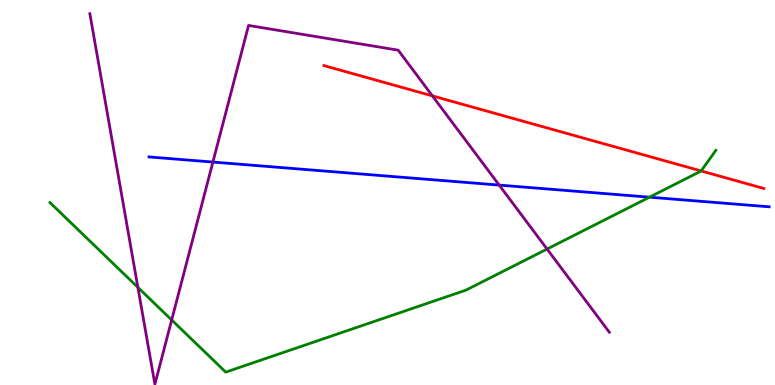[{'lines': ['blue', 'red'], 'intersections': []}, {'lines': ['green', 'red'], 'intersections': [{'x': 9.05, 'y': 5.56}]}, {'lines': ['purple', 'red'], 'intersections': [{'x': 5.58, 'y': 7.51}]}, {'lines': ['blue', 'green'], 'intersections': [{'x': 8.38, 'y': 4.88}]}, {'lines': ['blue', 'purple'], 'intersections': [{'x': 2.75, 'y': 5.79}, {'x': 6.44, 'y': 5.19}]}, {'lines': ['green', 'purple'], 'intersections': [{'x': 1.78, 'y': 2.54}, {'x': 2.22, 'y': 1.69}, {'x': 7.06, 'y': 3.53}]}]